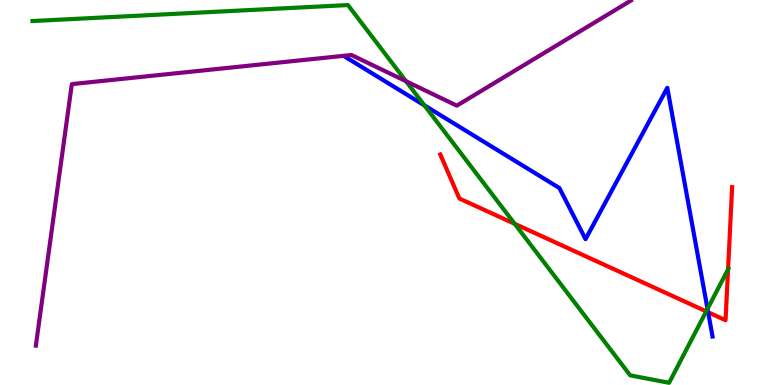[{'lines': ['blue', 'red'], 'intersections': [{'x': 9.14, 'y': 1.89}]}, {'lines': ['green', 'red'], 'intersections': [{'x': 6.64, 'y': 4.19}, {'x': 9.11, 'y': 1.91}, {'x': 9.39, 'y': 3.0}]}, {'lines': ['purple', 'red'], 'intersections': []}, {'lines': ['blue', 'green'], 'intersections': [{'x': 5.48, 'y': 7.26}, {'x': 9.13, 'y': 1.98}]}, {'lines': ['blue', 'purple'], 'intersections': []}, {'lines': ['green', 'purple'], 'intersections': [{'x': 5.24, 'y': 7.89}]}]